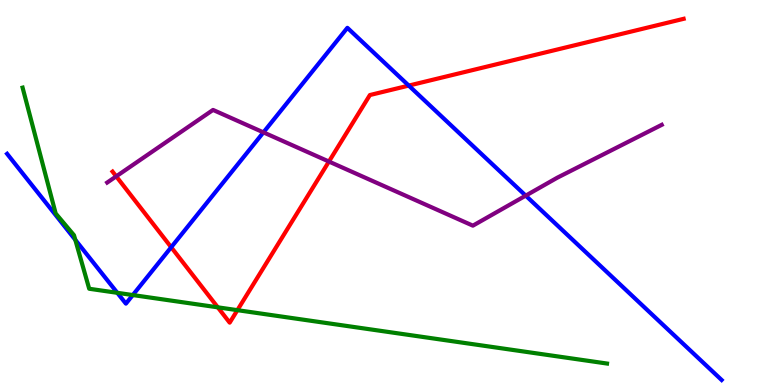[{'lines': ['blue', 'red'], 'intersections': [{'x': 2.21, 'y': 3.58}, {'x': 5.27, 'y': 7.78}]}, {'lines': ['green', 'red'], 'intersections': [{'x': 2.81, 'y': 2.02}, {'x': 3.06, 'y': 1.94}]}, {'lines': ['purple', 'red'], 'intersections': [{'x': 1.5, 'y': 5.42}, {'x': 4.24, 'y': 5.8}]}, {'lines': ['blue', 'green'], 'intersections': [{'x': 0.972, 'y': 3.77}, {'x': 1.51, 'y': 2.39}, {'x': 1.71, 'y': 2.34}]}, {'lines': ['blue', 'purple'], 'intersections': [{'x': 3.4, 'y': 6.56}, {'x': 6.78, 'y': 4.92}]}, {'lines': ['green', 'purple'], 'intersections': []}]